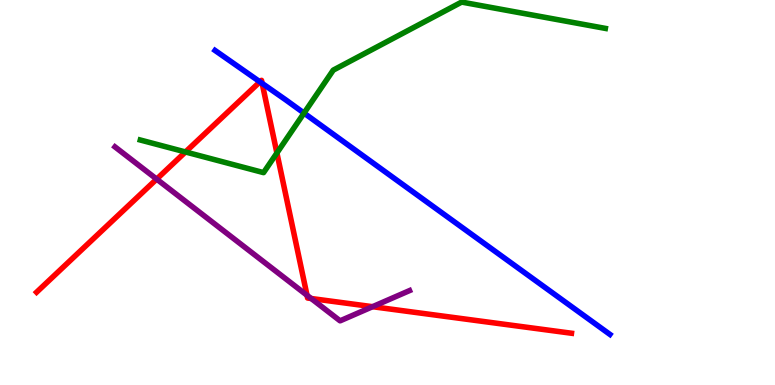[{'lines': ['blue', 'red'], 'intersections': [{'x': 3.35, 'y': 7.87}, {'x': 3.38, 'y': 7.83}]}, {'lines': ['green', 'red'], 'intersections': [{'x': 2.39, 'y': 6.05}, {'x': 3.57, 'y': 6.03}]}, {'lines': ['purple', 'red'], 'intersections': [{'x': 2.02, 'y': 5.35}, {'x': 3.96, 'y': 2.33}, {'x': 4.02, 'y': 2.25}, {'x': 4.81, 'y': 2.03}]}, {'lines': ['blue', 'green'], 'intersections': [{'x': 3.92, 'y': 7.06}]}, {'lines': ['blue', 'purple'], 'intersections': []}, {'lines': ['green', 'purple'], 'intersections': []}]